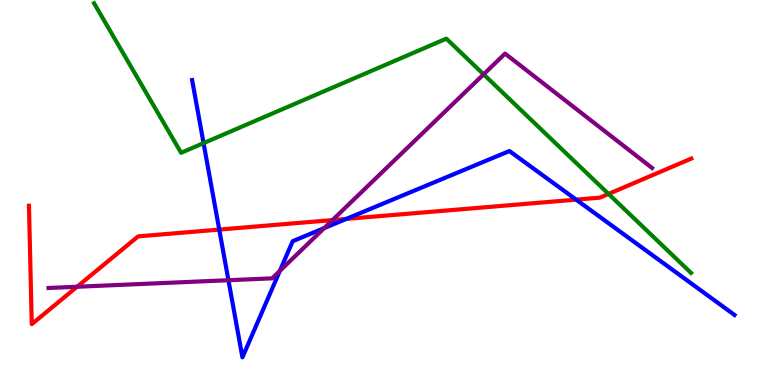[{'lines': ['blue', 'red'], 'intersections': [{'x': 2.83, 'y': 4.04}, {'x': 4.47, 'y': 4.31}, {'x': 7.43, 'y': 4.81}]}, {'lines': ['green', 'red'], 'intersections': [{'x': 7.85, 'y': 4.96}]}, {'lines': ['purple', 'red'], 'intersections': [{'x': 0.995, 'y': 2.55}, {'x': 4.29, 'y': 4.28}]}, {'lines': ['blue', 'green'], 'intersections': [{'x': 2.63, 'y': 6.28}]}, {'lines': ['blue', 'purple'], 'intersections': [{'x': 2.95, 'y': 2.72}, {'x': 3.61, 'y': 2.96}, {'x': 4.18, 'y': 4.08}]}, {'lines': ['green', 'purple'], 'intersections': [{'x': 6.24, 'y': 8.07}]}]